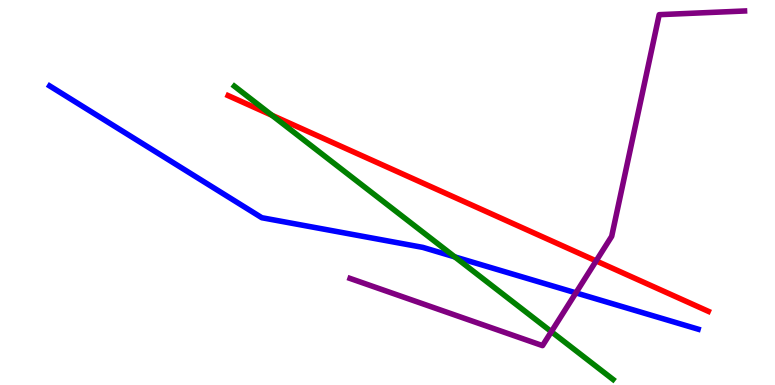[{'lines': ['blue', 'red'], 'intersections': []}, {'lines': ['green', 'red'], 'intersections': [{'x': 3.51, 'y': 7.01}]}, {'lines': ['purple', 'red'], 'intersections': [{'x': 7.69, 'y': 3.22}]}, {'lines': ['blue', 'green'], 'intersections': [{'x': 5.87, 'y': 3.33}]}, {'lines': ['blue', 'purple'], 'intersections': [{'x': 7.43, 'y': 2.39}]}, {'lines': ['green', 'purple'], 'intersections': [{'x': 7.11, 'y': 1.39}]}]